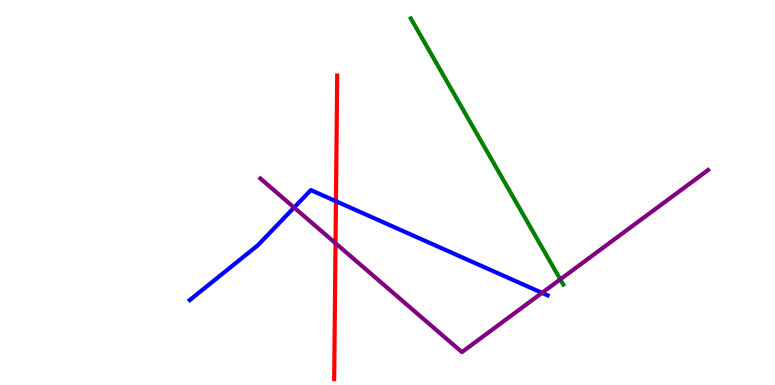[{'lines': ['blue', 'red'], 'intersections': [{'x': 4.33, 'y': 4.77}]}, {'lines': ['green', 'red'], 'intersections': []}, {'lines': ['purple', 'red'], 'intersections': [{'x': 4.33, 'y': 3.68}]}, {'lines': ['blue', 'green'], 'intersections': []}, {'lines': ['blue', 'purple'], 'intersections': [{'x': 3.79, 'y': 4.61}, {'x': 6.99, 'y': 2.39}]}, {'lines': ['green', 'purple'], 'intersections': [{'x': 7.23, 'y': 2.74}]}]